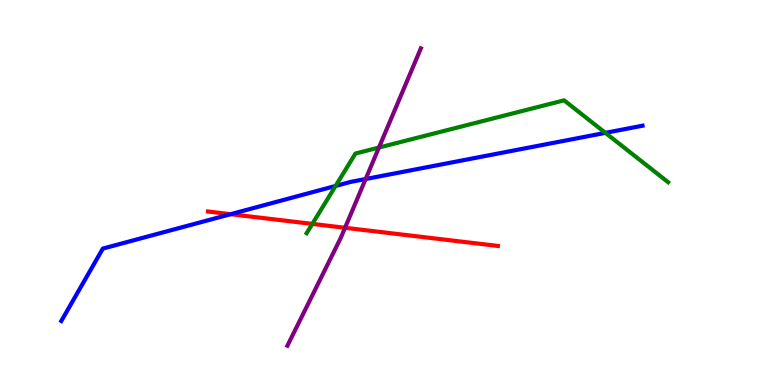[{'lines': ['blue', 'red'], 'intersections': [{'x': 2.98, 'y': 4.44}]}, {'lines': ['green', 'red'], 'intersections': [{'x': 4.03, 'y': 4.18}]}, {'lines': ['purple', 'red'], 'intersections': [{'x': 4.45, 'y': 4.08}]}, {'lines': ['blue', 'green'], 'intersections': [{'x': 4.33, 'y': 5.17}, {'x': 7.81, 'y': 6.55}]}, {'lines': ['blue', 'purple'], 'intersections': [{'x': 4.72, 'y': 5.35}]}, {'lines': ['green', 'purple'], 'intersections': [{'x': 4.89, 'y': 6.17}]}]